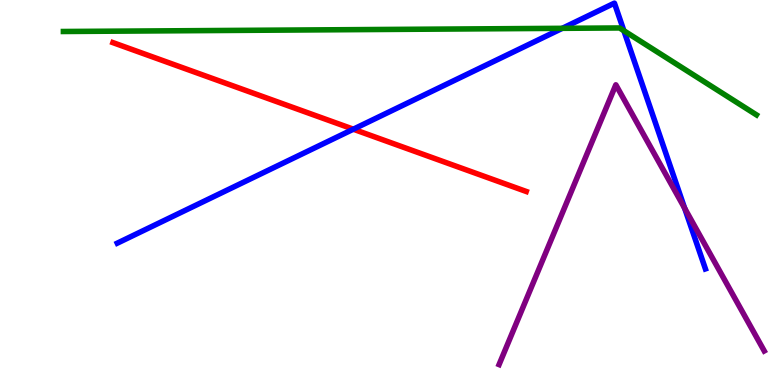[{'lines': ['blue', 'red'], 'intersections': [{'x': 4.56, 'y': 6.64}]}, {'lines': ['green', 'red'], 'intersections': []}, {'lines': ['purple', 'red'], 'intersections': []}, {'lines': ['blue', 'green'], 'intersections': [{'x': 7.26, 'y': 9.26}, {'x': 8.05, 'y': 9.2}]}, {'lines': ['blue', 'purple'], 'intersections': [{'x': 8.83, 'y': 4.59}]}, {'lines': ['green', 'purple'], 'intersections': []}]